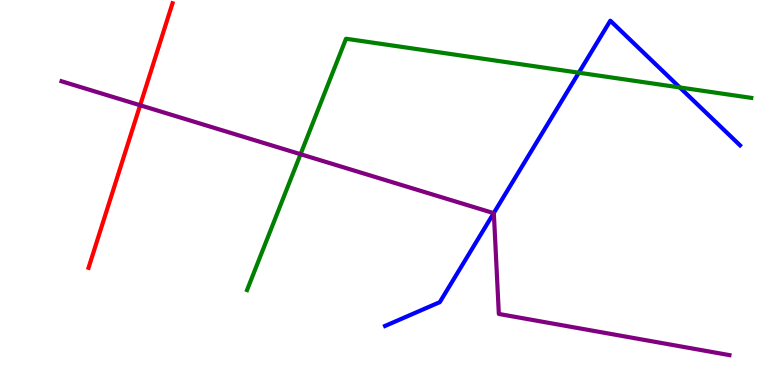[{'lines': ['blue', 'red'], 'intersections': []}, {'lines': ['green', 'red'], 'intersections': []}, {'lines': ['purple', 'red'], 'intersections': [{'x': 1.81, 'y': 7.27}]}, {'lines': ['blue', 'green'], 'intersections': [{'x': 7.47, 'y': 8.11}, {'x': 8.77, 'y': 7.73}]}, {'lines': ['blue', 'purple'], 'intersections': [{'x': 6.37, 'y': 4.46}]}, {'lines': ['green', 'purple'], 'intersections': [{'x': 3.88, 'y': 5.99}]}]